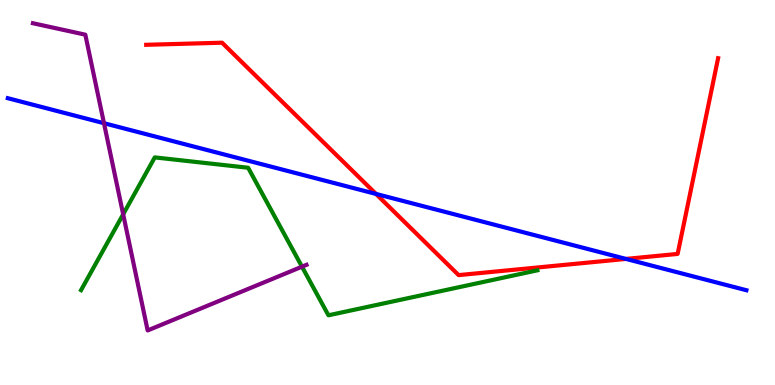[{'lines': ['blue', 'red'], 'intersections': [{'x': 4.85, 'y': 4.96}, {'x': 8.08, 'y': 3.27}]}, {'lines': ['green', 'red'], 'intersections': []}, {'lines': ['purple', 'red'], 'intersections': []}, {'lines': ['blue', 'green'], 'intersections': []}, {'lines': ['blue', 'purple'], 'intersections': [{'x': 1.34, 'y': 6.8}]}, {'lines': ['green', 'purple'], 'intersections': [{'x': 1.59, 'y': 4.43}, {'x': 3.9, 'y': 3.07}]}]